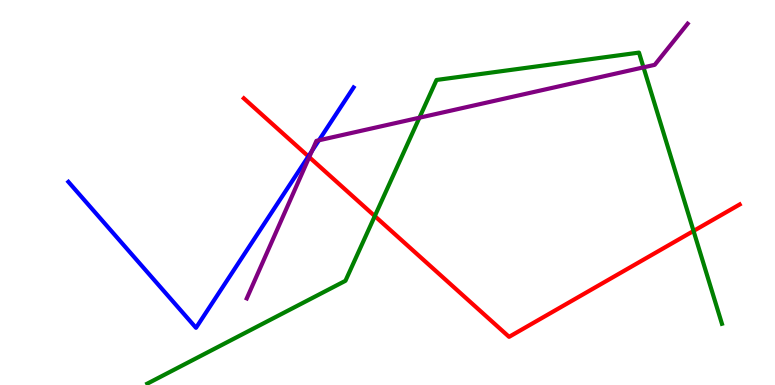[{'lines': ['blue', 'red'], 'intersections': [{'x': 3.98, 'y': 5.94}]}, {'lines': ['green', 'red'], 'intersections': [{'x': 4.84, 'y': 4.39}, {'x': 8.95, 'y': 4.0}]}, {'lines': ['purple', 'red'], 'intersections': [{'x': 3.99, 'y': 5.92}]}, {'lines': ['blue', 'green'], 'intersections': []}, {'lines': ['blue', 'purple'], 'intersections': [{'x': 4.03, 'y': 6.08}, {'x': 4.12, 'y': 6.36}]}, {'lines': ['green', 'purple'], 'intersections': [{'x': 5.41, 'y': 6.94}, {'x': 8.3, 'y': 8.25}]}]